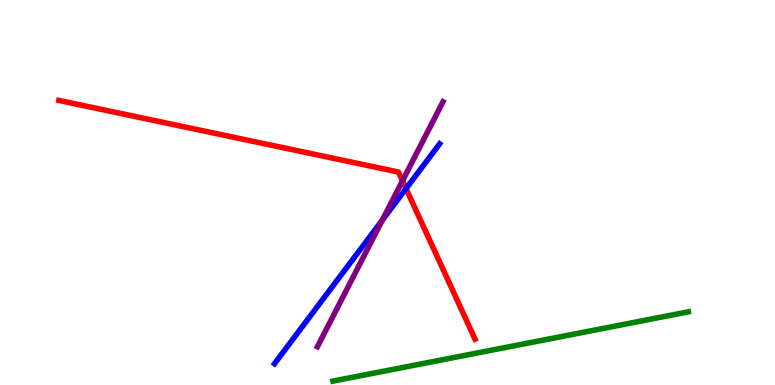[{'lines': ['blue', 'red'], 'intersections': [{'x': 5.24, 'y': 5.1}]}, {'lines': ['green', 'red'], 'intersections': []}, {'lines': ['purple', 'red'], 'intersections': [{'x': 5.19, 'y': 5.3}]}, {'lines': ['blue', 'green'], 'intersections': []}, {'lines': ['blue', 'purple'], 'intersections': [{'x': 4.93, 'y': 4.28}]}, {'lines': ['green', 'purple'], 'intersections': []}]